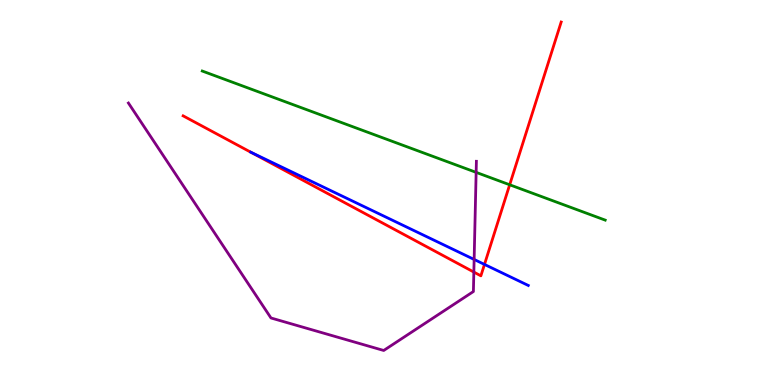[{'lines': ['blue', 'red'], 'intersections': [{'x': 3.24, 'y': 6.05}, {'x': 6.25, 'y': 3.13}]}, {'lines': ['green', 'red'], 'intersections': [{'x': 6.58, 'y': 5.2}]}, {'lines': ['purple', 'red'], 'intersections': [{'x': 6.11, 'y': 2.93}]}, {'lines': ['blue', 'green'], 'intersections': []}, {'lines': ['blue', 'purple'], 'intersections': [{'x': 6.12, 'y': 3.26}]}, {'lines': ['green', 'purple'], 'intersections': [{'x': 6.14, 'y': 5.52}]}]